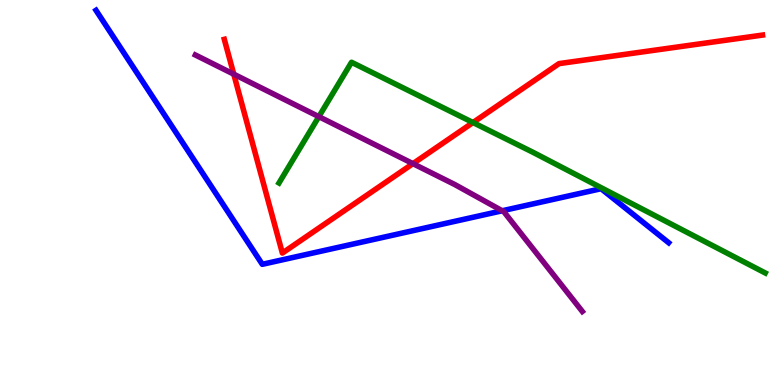[{'lines': ['blue', 'red'], 'intersections': []}, {'lines': ['green', 'red'], 'intersections': [{'x': 6.1, 'y': 6.82}]}, {'lines': ['purple', 'red'], 'intersections': [{'x': 3.02, 'y': 8.07}, {'x': 5.33, 'y': 5.75}]}, {'lines': ['blue', 'green'], 'intersections': []}, {'lines': ['blue', 'purple'], 'intersections': [{'x': 6.48, 'y': 4.53}]}, {'lines': ['green', 'purple'], 'intersections': [{'x': 4.11, 'y': 6.97}]}]